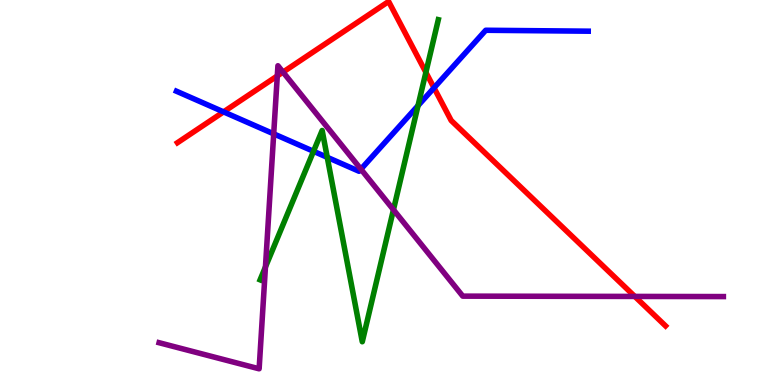[{'lines': ['blue', 'red'], 'intersections': [{'x': 2.88, 'y': 7.09}, {'x': 5.6, 'y': 7.72}]}, {'lines': ['green', 'red'], 'intersections': [{'x': 5.5, 'y': 8.12}]}, {'lines': ['purple', 'red'], 'intersections': [{'x': 3.58, 'y': 8.03}, {'x': 3.65, 'y': 8.13}, {'x': 8.19, 'y': 2.3}]}, {'lines': ['blue', 'green'], 'intersections': [{'x': 4.05, 'y': 6.07}, {'x': 4.22, 'y': 5.91}, {'x': 5.39, 'y': 7.26}]}, {'lines': ['blue', 'purple'], 'intersections': [{'x': 3.53, 'y': 6.52}, {'x': 4.66, 'y': 5.61}]}, {'lines': ['green', 'purple'], 'intersections': [{'x': 3.43, 'y': 3.07}, {'x': 5.08, 'y': 4.55}]}]